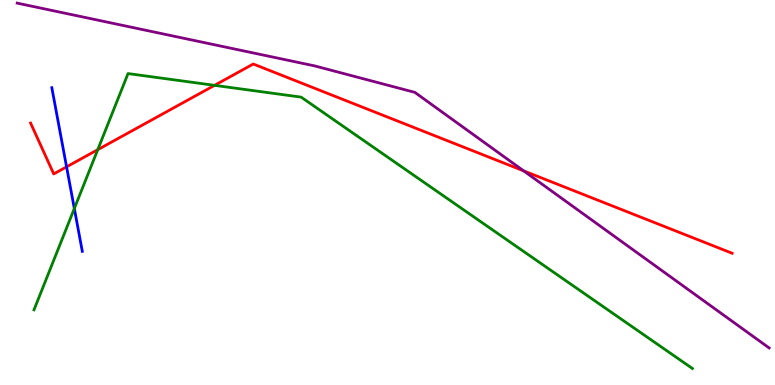[{'lines': ['blue', 'red'], 'intersections': [{'x': 0.859, 'y': 5.67}]}, {'lines': ['green', 'red'], 'intersections': [{'x': 1.26, 'y': 6.11}, {'x': 2.77, 'y': 7.78}]}, {'lines': ['purple', 'red'], 'intersections': [{'x': 6.76, 'y': 5.56}]}, {'lines': ['blue', 'green'], 'intersections': [{'x': 0.959, 'y': 4.58}]}, {'lines': ['blue', 'purple'], 'intersections': []}, {'lines': ['green', 'purple'], 'intersections': []}]